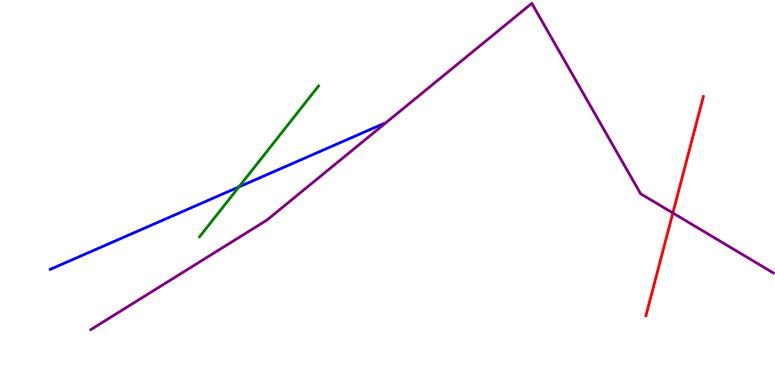[{'lines': ['blue', 'red'], 'intersections': []}, {'lines': ['green', 'red'], 'intersections': []}, {'lines': ['purple', 'red'], 'intersections': [{'x': 8.68, 'y': 4.47}]}, {'lines': ['blue', 'green'], 'intersections': [{'x': 3.08, 'y': 5.15}]}, {'lines': ['blue', 'purple'], 'intersections': []}, {'lines': ['green', 'purple'], 'intersections': []}]